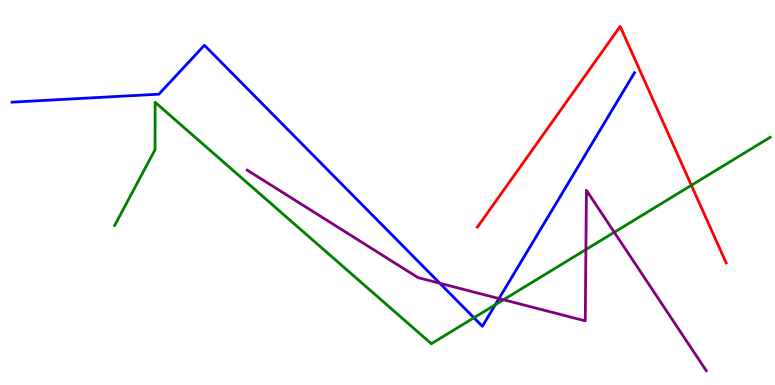[{'lines': ['blue', 'red'], 'intersections': []}, {'lines': ['green', 'red'], 'intersections': [{'x': 8.92, 'y': 5.19}]}, {'lines': ['purple', 'red'], 'intersections': []}, {'lines': ['blue', 'green'], 'intersections': [{'x': 6.12, 'y': 1.75}, {'x': 6.39, 'y': 2.08}]}, {'lines': ['blue', 'purple'], 'intersections': [{'x': 5.67, 'y': 2.64}, {'x': 6.44, 'y': 2.25}]}, {'lines': ['green', 'purple'], 'intersections': [{'x': 6.5, 'y': 2.21}, {'x': 7.56, 'y': 3.52}, {'x': 7.93, 'y': 3.97}]}]